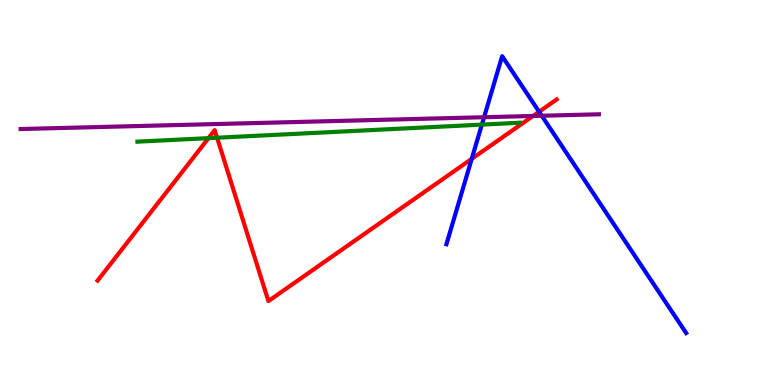[{'lines': ['blue', 'red'], 'intersections': [{'x': 6.09, 'y': 5.87}, {'x': 6.96, 'y': 7.1}]}, {'lines': ['green', 'red'], 'intersections': [{'x': 2.69, 'y': 6.41}, {'x': 2.8, 'y': 6.42}]}, {'lines': ['purple', 'red'], 'intersections': [{'x': 6.88, 'y': 6.99}]}, {'lines': ['blue', 'green'], 'intersections': [{'x': 6.22, 'y': 6.76}]}, {'lines': ['blue', 'purple'], 'intersections': [{'x': 6.25, 'y': 6.96}, {'x': 6.99, 'y': 6.99}]}, {'lines': ['green', 'purple'], 'intersections': []}]